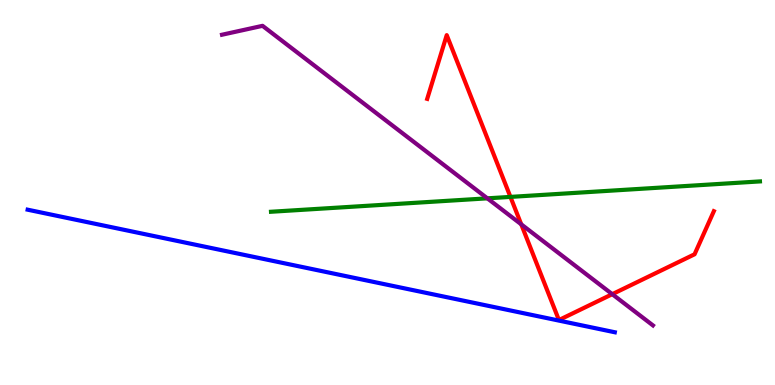[{'lines': ['blue', 'red'], 'intersections': []}, {'lines': ['green', 'red'], 'intersections': [{'x': 6.59, 'y': 4.89}]}, {'lines': ['purple', 'red'], 'intersections': [{'x': 6.73, 'y': 4.17}, {'x': 7.9, 'y': 2.36}]}, {'lines': ['blue', 'green'], 'intersections': []}, {'lines': ['blue', 'purple'], 'intersections': []}, {'lines': ['green', 'purple'], 'intersections': [{'x': 6.29, 'y': 4.85}]}]